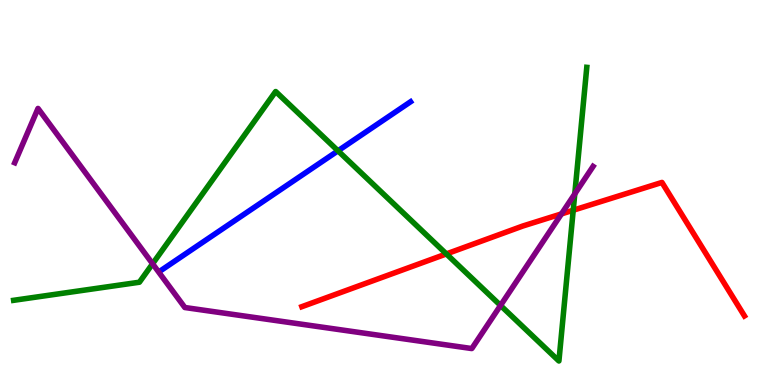[{'lines': ['blue', 'red'], 'intersections': []}, {'lines': ['green', 'red'], 'intersections': [{'x': 5.76, 'y': 3.4}, {'x': 7.4, 'y': 4.54}]}, {'lines': ['purple', 'red'], 'intersections': [{'x': 7.24, 'y': 4.44}]}, {'lines': ['blue', 'green'], 'intersections': [{'x': 4.36, 'y': 6.08}]}, {'lines': ['blue', 'purple'], 'intersections': []}, {'lines': ['green', 'purple'], 'intersections': [{'x': 1.97, 'y': 3.15}, {'x': 6.46, 'y': 2.07}, {'x': 7.42, 'y': 4.96}]}]